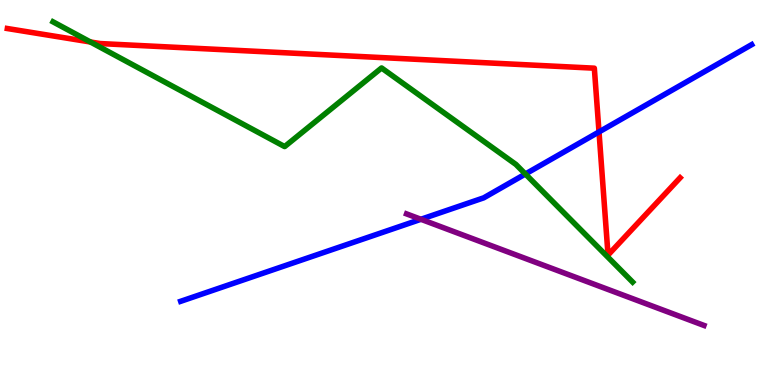[{'lines': ['blue', 'red'], 'intersections': [{'x': 7.73, 'y': 6.57}]}, {'lines': ['green', 'red'], 'intersections': [{'x': 1.17, 'y': 8.91}]}, {'lines': ['purple', 'red'], 'intersections': []}, {'lines': ['blue', 'green'], 'intersections': [{'x': 6.78, 'y': 5.48}]}, {'lines': ['blue', 'purple'], 'intersections': [{'x': 5.43, 'y': 4.3}]}, {'lines': ['green', 'purple'], 'intersections': []}]